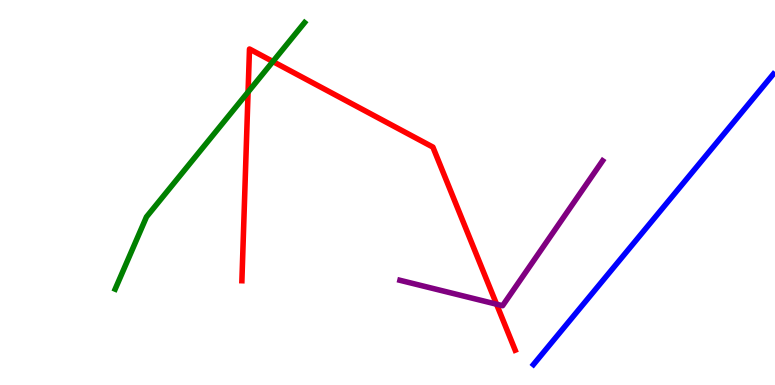[{'lines': ['blue', 'red'], 'intersections': []}, {'lines': ['green', 'red'], 'intersections': [{'x': 3.2, 'y': 7.61}, {'x': 3.52, 'y': 8.4}]}, {'lines': ['purple', 'red'], 'intersections': [{'x': 6.41, 'y': 2.1}]}, {'lines': ['blue', 'green'], 'intersections': []}, {'lines': ['blue', 'purple'], 'intersections': []}, {'lines': ['green', 'purple'], 'intersections': []}]